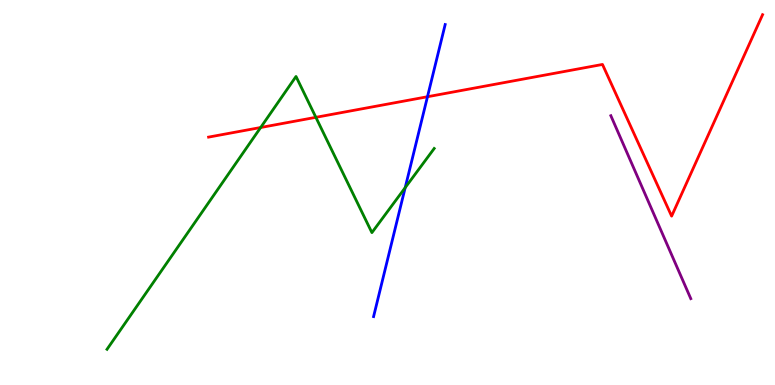[{'lines': ['blue', 'red'], 'intersections': [{'x': 5.52, 'y': 7.49}]}, {'lines': ['green', 'red'], 'intersections': [{'x': 3.36, 'y': 6.69}, {'x': 4.08, 'y': 6.95}]}, {'lines': ['purple', 'red'], 'intersections': []}, {'lines': ['blue', 'green'], 'intersections': [{'x': 5.23, 'y': 5.13}]}, {'lines': ['blue', 'purple'], 'intersections': []}, {'lines': ['green', 'purple'], 'intersections': []}]